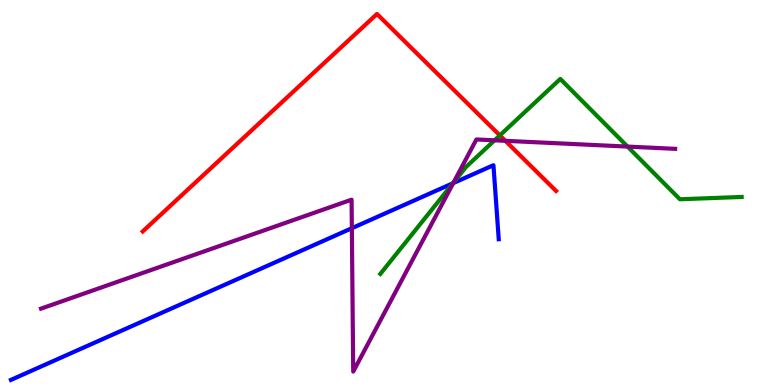[{'lines': ['blue', 'red'], 'intersections': []}, {'lines': ['green', 'red'], 'intersections': [{'x': 6.45, 'y': 6.48}]}, {'lines': ['purple', 'red'], 'intersections': [{'x': 6.52, 'y': 6.34}]}, {'lines': ['blue', 'green'], 'intersections': [{'x': 5.85, 'y': 5.24}]}, {'lines': ['blue', 'purple'], 'intersections': [{'x': 4.54, 'y': 4.07}, {'x': 5.85, 'y': 5.24}]}, {'lines': ['green', 'purple'], 'intersections': [{'x': 5.85, 'y': 5.26}, {'x': 6.38, 'y': 6.36}, {'x': 8.1, 'y': 6.19}]}]